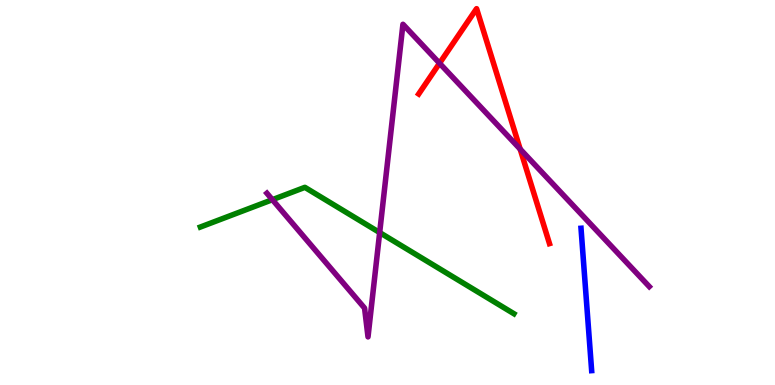[{'lines': ['blue', 'red'], 'intersections': []}, {'lines': ['green', 'red'], 'intersections': []}, {'lines': ['purple', 'red'], 'intersections': [{'x': 5.67, 'y': 8.36}, {'x': 6.71, 'y': 6.13}]}, {'lines': ['blue', 'green'], 'intersections': []}, {'lines': ['blue', 'purple'], 'intersections': []}, {'lines': ['green', 'purple'], 'intersections': [{'x': 3.51, 'y': 4.81}, {'x': 4.9, 'y': 3.96}]}]